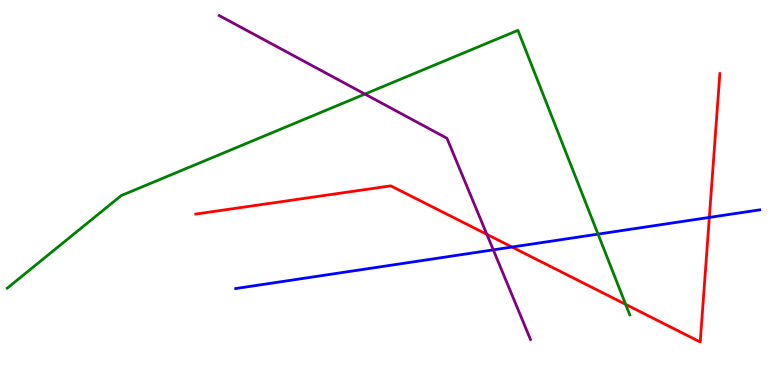[{'lines': ['blue', 'red'], 'intersections': [{'x': 6.61, 'y': 3.58}, {'x': 9.15, 'y': 4.35}]}, {'lines': ['green', 'red'], 'intersections': [{'x': 8.07, 'y': 2.09}]}, {'lines': ['purple', 'red'], 'intersections': [{'x': 6.28, 'y': 3.91}]}, {'lines': ['blue', 'green'], 'intersections': [{'x': 7.72, 'y': 3.92}]}, {'lines': ['blue', 'purple'], 'intersections': [{'x': 6.37, 'y': 3.51}]}, {'lines': ['green', 'purple'], 'intersections': [{'x': 4.71, 'y': 7.56}]}]